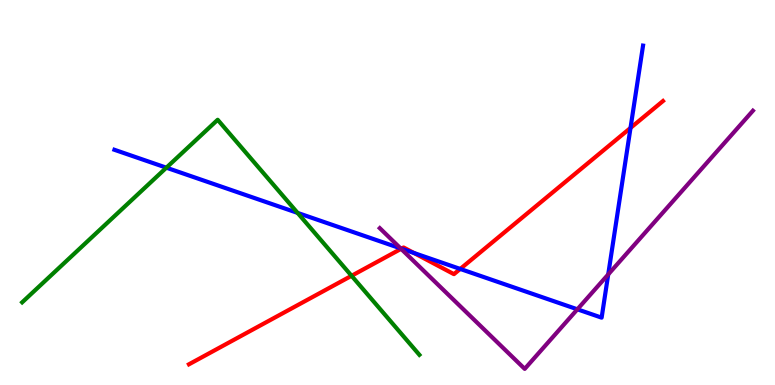[{'lines': ['blue', 'red'], 'intersections': [{'x': 5.18, 'y': 3.54}, {'x': 5.34, 'y': 3.43}, {'x': 5.94, 'y': 3.01}, {'x': 8.14, 'y': 6.68}]}, {'lines': ['green', 'red'], 'intersections': [{'x': 4.54, 'y': 2.84}]}, {'lines': ['purple', 'red'], 'intersections': [{'x': 5.18, 'y': 3.54}]}, {'lines': ['blue', 'green'], 'intersections': [{'x': 2.15, 'y': 5.64}, {'x': 3.84, 'y': 4.47}]}, {'lines': ['blue', 'purple'], 'intersections': [{'x': 5.17, 'y': 3.55}, {'x': 7.45, 'y': 1.97}, {'x': 7.85, 'y': 2.87}]}, {'lines': ['green', 'purple'], 'intersections': []}]